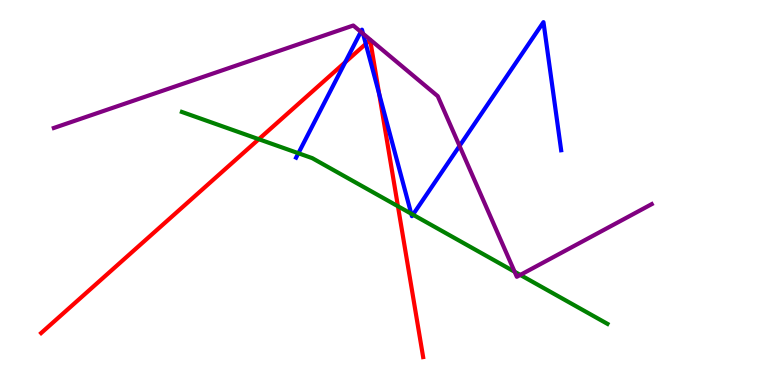[{'lines': ['blue', 'red'], 'intersections': [{'x': 4.45, 'y': 8.38}, {'x': 4.72, 'y': 8.86}, {'x': 4.89, 'y': 7.56}]}, {'lines': ['green', 'red'], 'intersections': [{'x': 3.34, 'y': 6.38}, {'x': 5.13, 'y': 4.64}]}, {'lines': ['purple', 'red'], 'intersections': []}, {'lines': ['blue', 'green'], 'intersections': [{'x': 3.85, 'y': 6.02}, {'x': 5.31, 'y': 4.45}, {'x': 5.33, 'y': 4.42}]}, {'lines': ['blue', 'purple'], 'intersections': [{'x': 4.66, 'y': 9.17}, {'x': 4.68, 'y': 9.13}, {'x': 5.93, 'y': 6.21}]}, {'lines': ['green', 'purple'], 'intersections': [{'x': 6.64, 'y': 2.94}, {'x': 6.71, 'y': 2.86}]}]